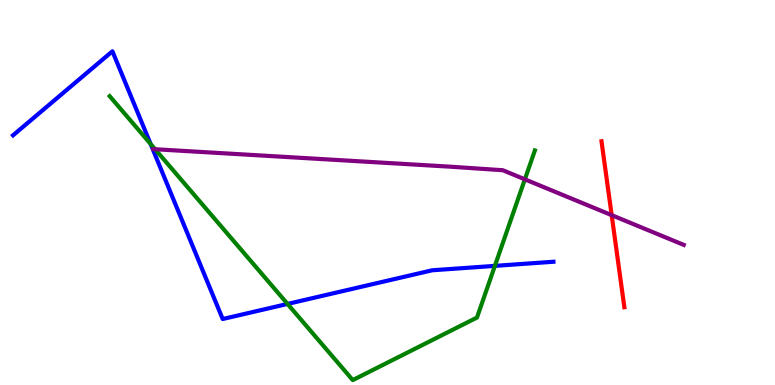[{'lines': ['blue', 'red'], 'intersections': []}, {'lines': ['green', 'red'], 'intersections': []}, {'lines': ['purple', 'red'], 'intersections': [{'x': 7.89, 'y': 4.41}]}, {'lines': ['blue', 'green'], 'intersections': [{'x': 1.94, 'y': 6.26}, {'x': 3.71, 'y': 2.11}, {'x': 6.39, 'y': 3.09}]}, {'lines': ['blue', 'purple'], 'intersections': []}, {'lines': ['green', 'purple'], 'intersections': [{'x': 2.0, 'y': 6.12}, {'x': 6.77, 'y': 5.34}]}]